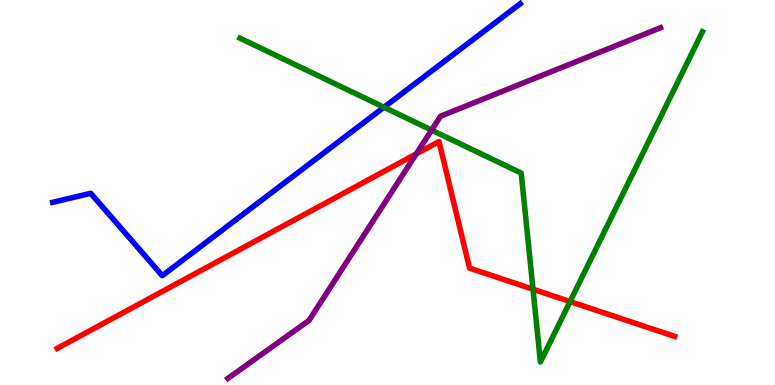[{'lines': ['blue', 'red'], 'intersections': []}, {'lines': ['green', 'red'], 'intersections': [{'x': 6.88, 'y': 2.49}, {'x': 7.36, 'y': 2.17}]}, {'lines': ['purple', 'red'], 'intersections': [{'x': 5.37, 'y': 6.0}]}, {'lines': ['blue', 'green'], 'intersections': [{'x': 4.95, 'y': 7.21}]}, {'lines': ['blue', 'purple'], 'intersections': []}, {'lines': ['green', 'purple'], 'intersections': [{'x': 5.57, 'y': 6.62}]}]